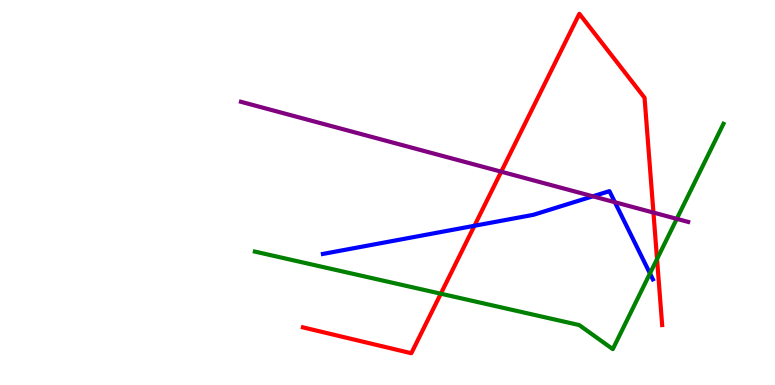[{'lines': ['blue', 'red'], 'intersections': [{'x': 6.12, 'y': 4.14}]}, {'lines': ['green', 'red'], 'intersections': [{'x': 5.69, 'y': 2.37}, {'x': 8.48, 'y': 3.27}]}, {'lines': ['purple', 'red'], 'intersections': [{'x': 6.47, 'y': 5.54}, {'x': 8.43, 'y': 4.48}]}, {'lines': ['blue', 'green'], 'intersections': [{'x': 8.39, 'y': 2.9}]}, {'lines': ['blue', 'purple'], 'intersections': [{'x': 7.65, 'y': 4.9}, {'x': 7.93, 'y': 4.75}]}, {'lines': ['green', 'purple'], 'intersections': [{'x': 8.73, 'y': 4.32}]}]